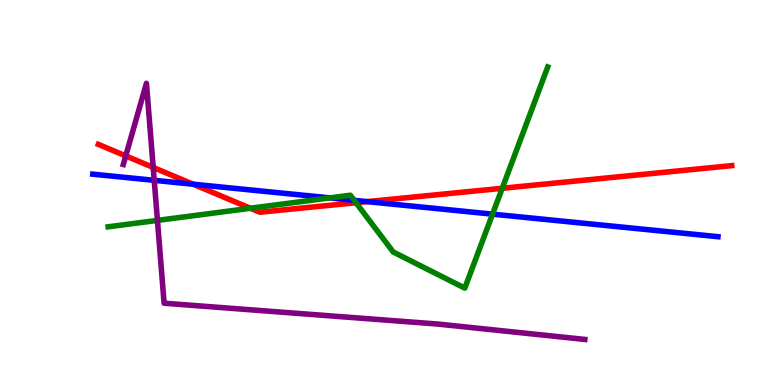[{'lines': ['blue', 'red'], 'intersections': [{'x': 2.49, 'y': 5.22}, {'x': 4.74, 'y': 4.76}]}, {'lines': ['green', 'red'], 'intersections': [{'x': 3.23, 'y': 4.59}, {'x': 4.59, 'y': 4.73}, {'x': 6.48, 'y': 5.11}]}, {'lines': ['purple', 'red'], 'intersections': [{'x': 1.62, 'y': 5.95}, {'x': 1.98, 'y': 5.65}]}, {'lines': ['blue', 'green'], 'intersections': [{'x': 4.26, 'y': 4.86}, {'x': 4.57, 'y': 4.8}, {'x': 6.36, 'y': 4.44}]}, {'lines': ['blue', 'purple'], 'intersections': [{'x': 1.99, 'y': 5.32}]}, {'lines': ['green', 'purple'], 'intersections': [{'x': 2.03, 'y': 4.28}]}]